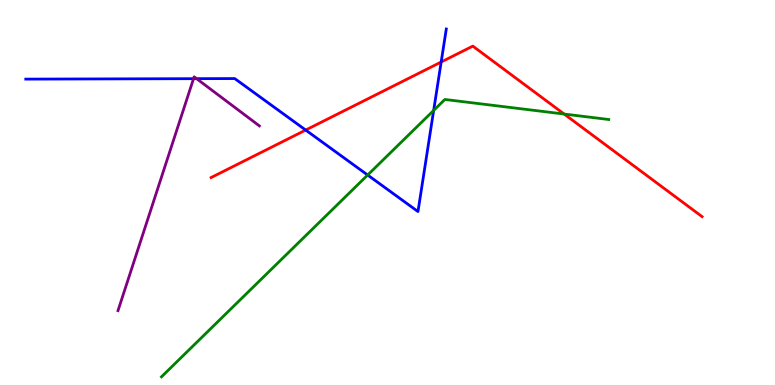[{'lines': ['blue', 'red'], 'intersections': [{'x': 3.94, 'y': 6.62}, {'x': 5.69, 'y': 8.39}]}, {'lines': ['green', 'red'], 'intersections': [{'x': 7.28, 'y': 7.04}]}, {'lines': ['purple', 'red'], 'intersections': []}, {'lines': ['blue', 'green'], 'intersections': [{'x': 4.74, 'y': 5.45}, {'x': 5.6, 'y': 7.13}]}, {'lines': ['blue', 'purple'], 'intersections': [{'x': 2.5, 'y': 7.96}, {'x': 2.54, 'y': 7.96}]}, {'lines': ['green', 'purple'], 'intersections': []}]